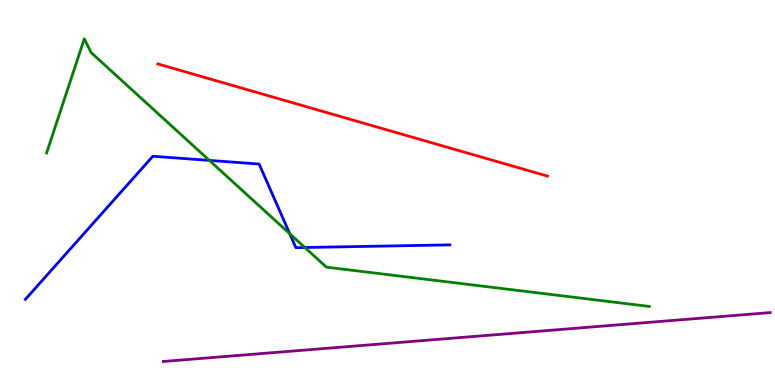[{'lines': ['blue', 'red'], 'intersections': []}, {'lines': ['green', 'red'], 'intersections': []}, {'lines': ['purple', 'red'], 'intersections': []}, {'lines': ['blue', 'green'], 'intersections': [{'x': 2.7, 'y': 5.83}, {'x': 3.74, 'y': 3.93}, {'x': 3.93, 'y': 3.57}]}, {'lines': ['blue', 'purple'], 'intersections': []}, {'lines': ['green', 'purple'], 'intersections': []}]